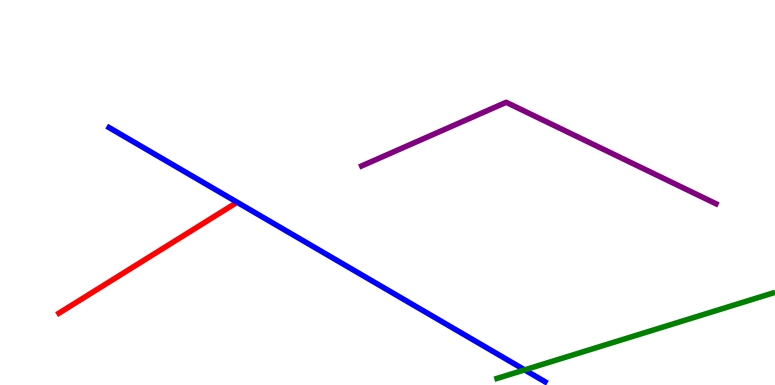[{'lines': ['blue', 'red'], 'intersections': []}, {'lines': ['green', 'red'], 'intersections': []}, {'lines': ['purple', 'red'], 'intersections': []}, {'lines': ['blue', 'green'], 'intersections': [{'x': 6.77, 'y': 0.393}]}, {'lines': ['blue', 'purple'], 'intersections': []}, {'lines': ['green', 'purple'], 'intersections': []}]